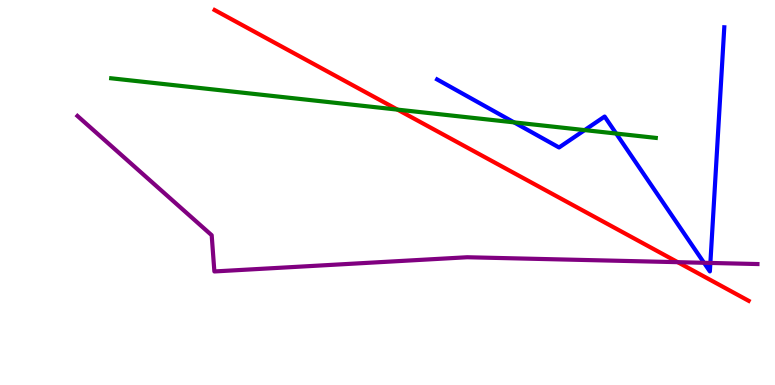[{'lines': ['blue', 'red'], 'intersections': []}, {'lines': ['green', 'red'], 'intersections': [{'x': 5.13, 'y': 7.15}]}, {'lines': ['purple', 'red'], 'intersections': [{'x': 8.74, 'y': 3.19}]}, {'lines': ['blue', 'green'], 'intersections': [{'x': 6.63, 'y': 6.82}, {'x': 7.54, 'y': 6.62}, {'x': 7.95, 'y': 6.53}]}, {'lines': ['blue', 'purple'], 'intersections': [{'x': 9.08, 'y': 3.17}, {'x': 9.17, 'y': 3.17}]}, {'lines': ['green', 'purple'], 'intersections': []}]